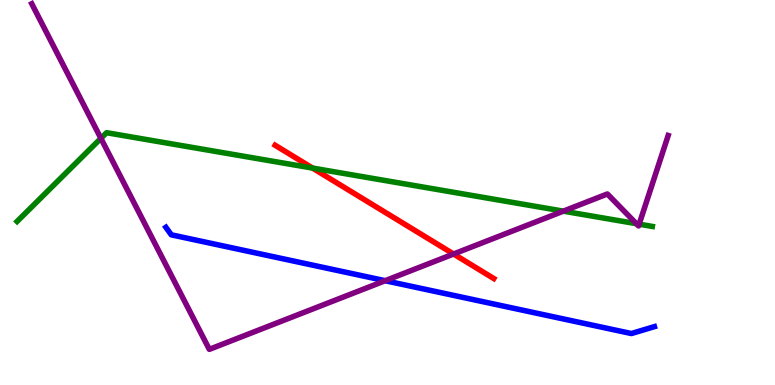[{'lines': ['blue', 'red'], 'intersections': []}, {'lines': ['green', 'red'], 'intersections': [{'x': 4.03, 'y': 5.63}]}, {'lines': ['purple', 'red'], 'intersections': [{'x': 5.85, 'y': 3.4}]}, {'lines': ['blue', 'green'], 'intersections': []}, {'lines': ['blue', 'purple'], 'intersections': [{'x': 4.97, 'y': 2.71}]}, {'lines': ['green', 'purple'], 'intersections': [{'x': 1.3, 'y': 6.41}, {'x': 7.27, 'y': 4.52}, {'x': 8.21, 'y': 4.19}, {'x': 8.25, 'y': 4.18}]}]